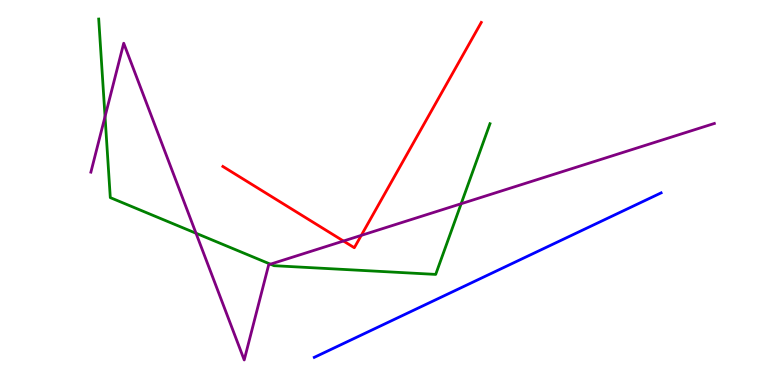[{'lines': ['blue', 'red'], 'intersections': []}, {'lines': ['green', 'red'], 'intersections': []}, {'lines': ['purple', 'red'], 'intersections': [{'x': 4.43, 'y': 3.74}, {'x': 4.66, 'y': 3.89}]}, {'lines': ['blue', 'green'], 'intersections': []}, {'lines': ['blue', 'purple'], 'intersections': []}, {'lines': ['green', 'purple'], 'intersections': [{'x': 1.36, 'y': 6.97}, {'x': 2.53, 'y': 3.94}, {'x': 3.49, 'y': 3.14}, {'x': 5.95, 'y': 4.71}]}]